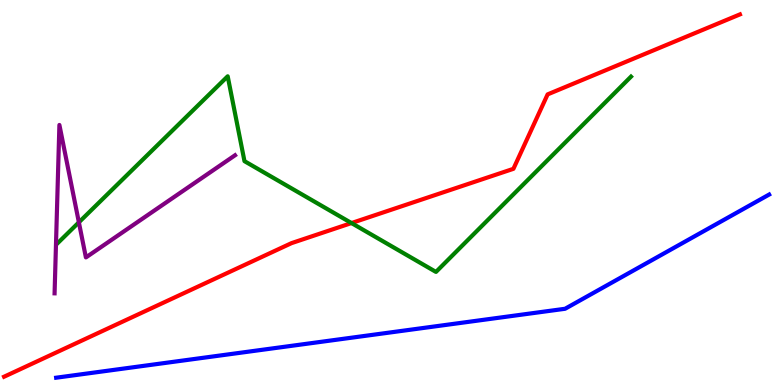[{'lines': ['blue', 'red'], 'intersections': []}, {'lines': ['green', 'red'], 'intersections': [{'x': 4.54, 'y': 4.21}]}, {'lines': ['purple', 'red'], 'intersections': []}, {'lines': ['blue', 'green'], 'intersections': []}, {'lines': ['blue', 'purple'], 'intersections': []}, {'lines': ['green', 'purple'], 'intersections': [{'x': 1.02, 'y': 4.23}]}]